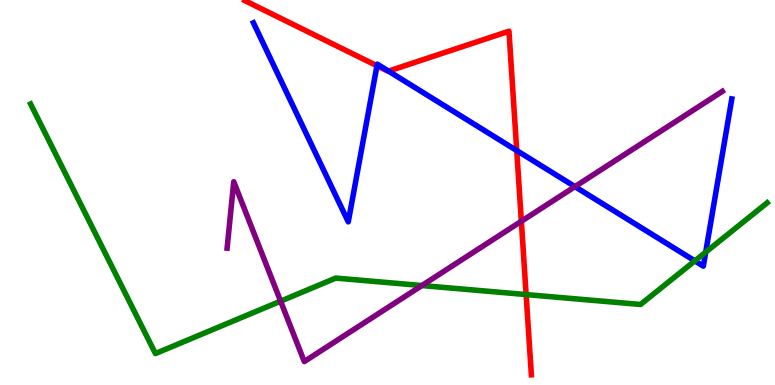[{'lines': ['blue', 'red'], 'intersections': [{'x': 4.86, 'y': 8.29}, {'x': 5.01, 'y': 8.15}, {'x': 6.67, 'y': 6.09}]}, {'lines': ['green', 'red'], 'intersections': [{'x': 6.79, 'y': 2.35}]}, {'lines': ['purple', 'red'], 'intersections': [{'x': 6.73, 'y': 4.25}]}, {'lines': ['blue', 'green'], 'intersections': [{'x': 8.97, 'y': 3.22}, {'x': 9.11, 'y': 3.45}]}, {'lines': ['blue', 'purple'], 'intersections': [{'x': 7.42, 'y': 5.15}]}, {'lines': ['green', 'purple'], 'intersections': [{'x': 3.62, 'y': 2.18}, {'x': 5.44, 'y': 2.58}]}]